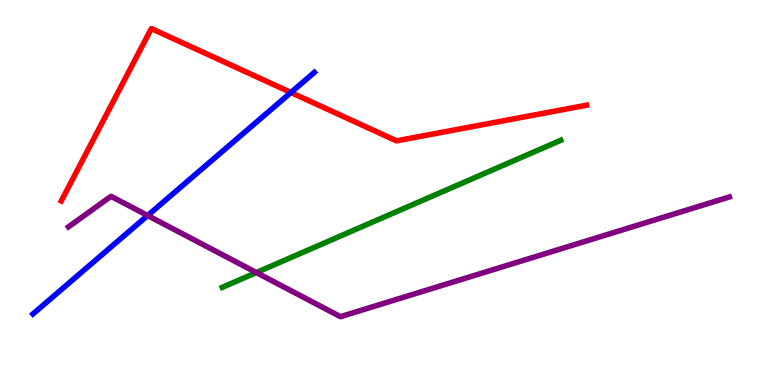[{'lines': ['blue', 'red'], 'intersections': [{'x': 3.75, 'y': 7.6}]}, {'lines': ['green', 'red'], 'intersections': []}, {'lines': ['purple', 'red'], 'intersections': []}, {'lines': ['blue', 'green'], 'intersections': []}, {'lines': ['blue', 'purple'], 'intersections': [{'x': 1.9, 'y': 4.4}]}, {'lines': ['green', 'purple'], 'intersections': [{'x': 3.31, 'y': 2.92}]}]